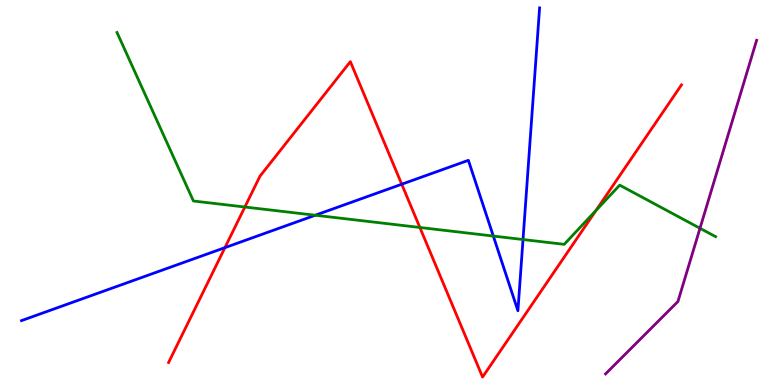[{'lines': ['blue', 'red'], 'intersections': [{'x': 2.9, 'y': 3.57}, {'x': 5.18, 'y': 5.21}]}, {'lines': ['green', 'red'], 'intersections': [{'x': 3.16, 'y': 4.62}, {'x': 5.42, 'y': 4.09}, {'x': 7.69, 'y': 4.54}]}, {'lines': ['purple', 'red'], 'intersections': []}, {'lines': ['blue', 'green'], 'intersections': [{'x': 4.07, 'y': 4.41}, {'x': 6.37, 'y': 3.87}, {'x': 6.75, 'y': 3.78}]}, {'lines': ['blue', 'purple'], 'intersections': []}, {'lines': ['green', 'purple'], 'intersections': [{'x': 9.03, 'y': 4.07}]}]